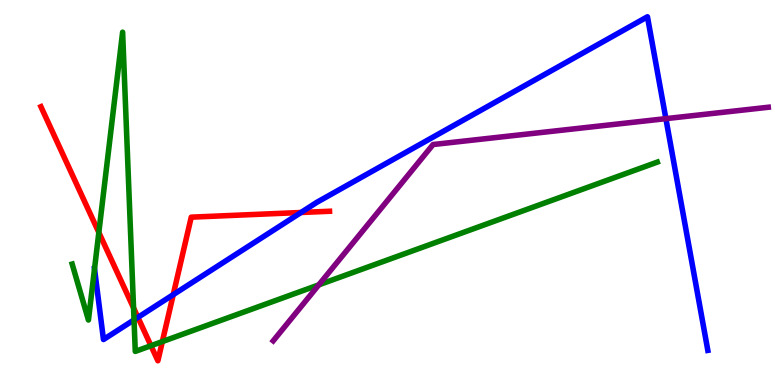[{'lines': ['blue', 'red'], 'intersections': [{'x': 1.78, 'y': 1.76}, {'x': 2.24, 'y': 2.35}, {'x': 3.88, 'y': 4.48}]}, {'lines': ['green', 'red'], 'intersections': [{'x': 1.28, 'y': 3.96}, {'x': 1.72, 'y': 2.0}, {'x': 1.95, 'y': 1.02}, {'x': 2.09, 'y': 1.13}]}, {'lines': ['purple', 'red'], 'intersections': []}, {'lines': ['blue', 'green'], 'intersections': [{'x': 1.22, 'y': 3.02}, {'x': 1.73, 'y': 1.69}]}, {'lines': ['blue', 'purple'], 'intersections': [{'x': 8.59, 'y': 6.92}]}, {'lines': ['green', 'purple'], 'intersections': [{'x': 4.11, 'y': 2.6}]}]